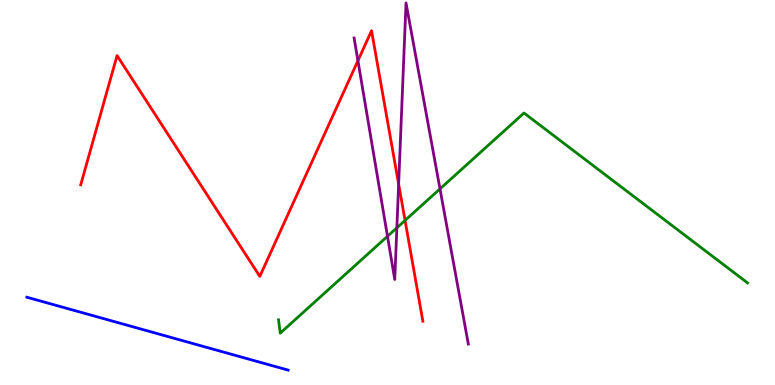[{'lines': ['blue', 'red'], 'intersections': []}, {'lines': ['green', 'red'], 'intersections': [{'x': 5.23, 'y': 4.27}]}, {'lines': ['purple', 'red'], 'intersections': [{'x': 4.62, 'y': 8.42}, {'x': 5.14, 'y': 5.22}]}, {'lines': ['blue', 'green'], 'intersections': []}, {'lines': ['blue', 'purple'], 'intersections': []}, {'lines': ['green', 'purple'], 'intersections': [{'x': 5.0, 'y': 3.86}, {'x': 5.12, 'y': 4.08}, {'x': 5.68, 'y': 5.09}]}]